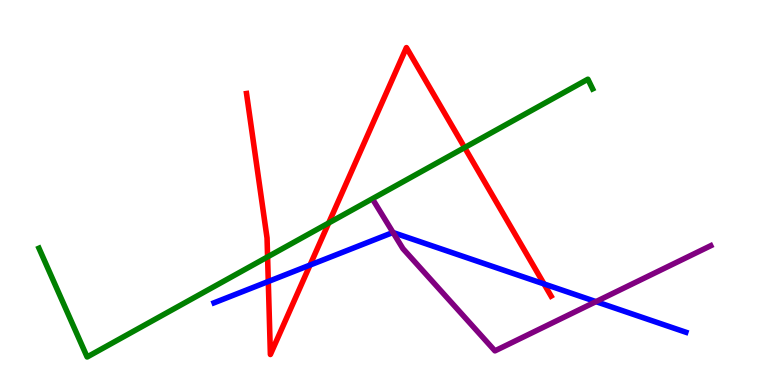[{'lines': ['blue', 'red'], 'intersections': [{'x': 3.46, 'y': 2.69}, {'x': 4.0, 'y': 3.11}, {'x': 7.02, 'y': 2.62}]}, {'lines': ['green', 'red'], 'intersections': [{'x': 3.45, 'y': 3.33}, {'x': 4.24, 'y': 4.21}, {'x': 6.0, 'y': 6.17}]}, {'lines': ['purple', 'red'], 'intersections': []}, {'lines': ['blue', 'green'], 'intersections': []}, {'lines': ['blue', 'purple'], 'intersections': [{'x': 5.07, 'y': 3.96}, {'x': 7.69, 'y': 2.17}]}, {'lines': ['green', 'purple'], 'intersections': []}]